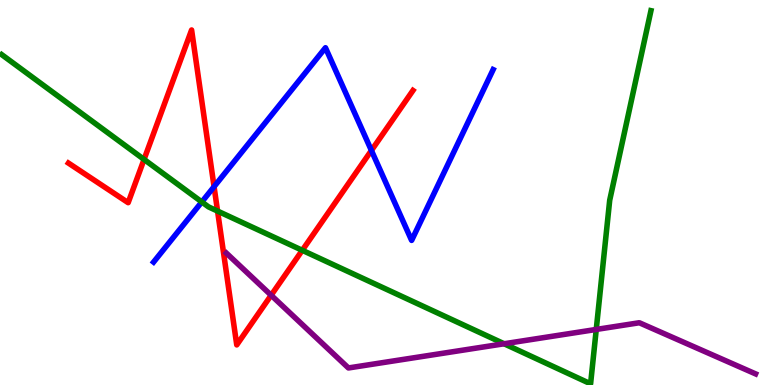[{'lines': ['blue', 'red'], 'intersections': [{'x': 2.76, 'y': 5.15}, {'x': 4.79, 'y': 6.09}]}, {'lines': ['green', 'red'], 'intersections': [{'x': 1.86, 'y': 5.86}, {'x': 2.81, 'y': 4.52}, {'x': 3.9, 'y': 3.5}]}, {'lines': ['purple', 'red'], 'intersections': [{'x': 3.5, 'y': 2.33}]}, {'lines': ['blue', 'green'], 'intersections': [{'x': 2.6, 'y': 4.75}]}, {'lines': ['blue', 'purple'], 'intersections': []}, {'lines': ['green', 'purple'], 'intersections': [{'x': 6.5, 'y': 1.07}, {'x': 7.69, 'y': 1.44}]}]